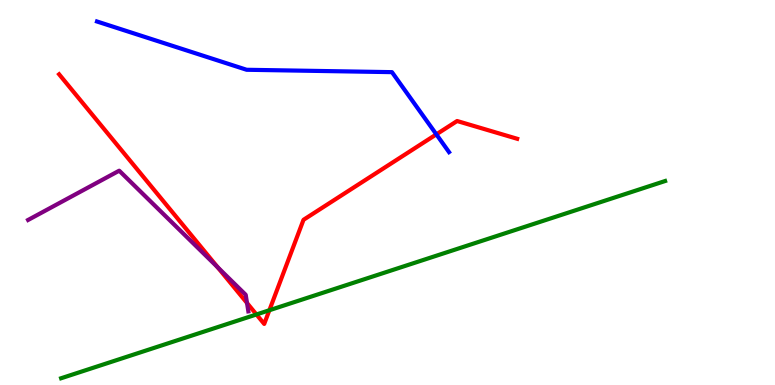[{'lines': ['blue', 'red'], 'intersections': [{'x': 5.63, 'y': 6.51}]}, {'lines': ['green', 'red'], 'intersections': [{'x': 3.31, 'y': 1.83}, {'x': 3.48, 'y': 1.94}]}, {'lines': ['purple', 'red'], 'intersections': [{'x': 2.81, 'y': 3.06}, {'x': 3.19, 'y': 2.13}]}, {'lines': ['blue', 'green'], 'intersections': []}, {'lines': ['blue', 'purple'], 'intersections': []}, {'lines': ['green', 'purple'], 'intersections': []}]